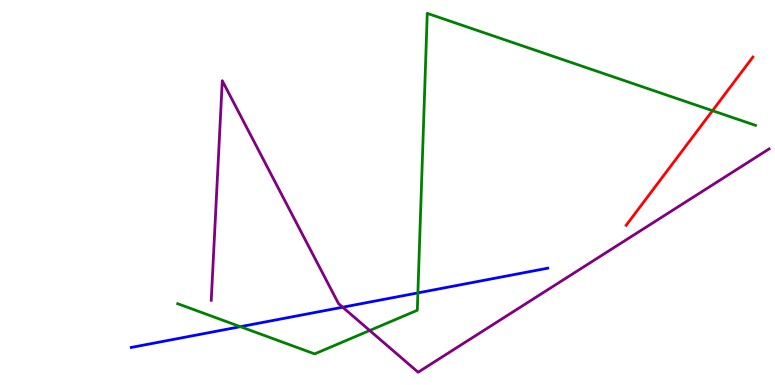[{'lines': ['blue', 'red'], 'intersections': []}, {'lines': ['green', 'red'], 'intersections': [{'x': 9.19, 'y': 7.13}]}, {'lines': ['purple', 'red'], 'intersections': []}, {'lines': ['blue', 'green'], 'intersections': [{'x': 3.1, 'y': 1.51}, {'x': 5.39, 'y': 2.39}]}, {'lines': ['blue', 'purple'], 'intersections': [{'x': 4.42, 'y': 2.02}]}, {'lines': ['green', 'purple'], 'intersections': [{'x': 4.77, 'y': 1.42}]}]